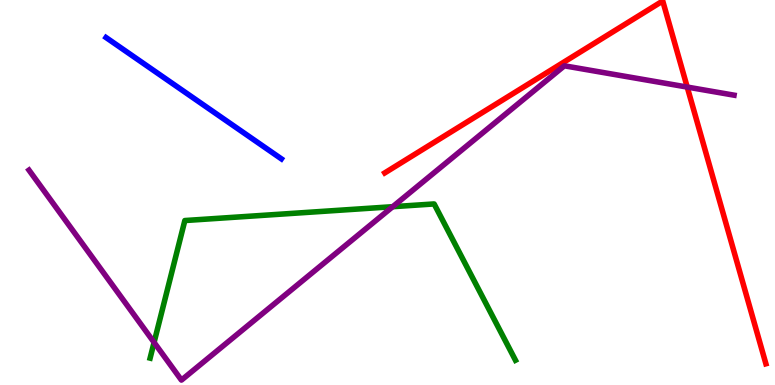[{'lines': ['blue', 'red'], 'intersections': []}, {'lines': ['green', 'red'], 'intersections': []}, {'lines': ['purple', 'red'], 'intersections': [{'x': 8.87, 'y': 7.74}]}, {'lines': ['blue', 'green'], 'intersections': []}, {'lines': ['blue', 'purple'], 'intersections': []}, {'lines': ['green', 'purple'], 'intersections': [{'x': 1.99, 'y': 1.11}, {'x': 5.07, 'y': 4.63}]}]